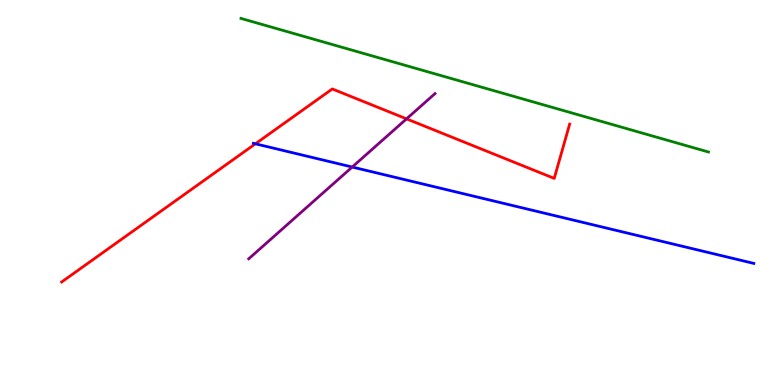[{'lines': ['blue', 'red'], 'intersections': [{'x': 3.3, 'y': 6.26}]}, {'lines': ['green', 'red'], 'intersections': []}, {'lines': ['purple', 'red'], 'intersections': [{'x': 5.25, 'y': 6.91}]}, {'lines': ['blue', 'green'], 'intersections': []}, {'lines': ['blue', 'purple'], 'intersections': [{'x': 4.54, 'y': 5.66}]}, {'lines': ['green', 'purple'], 'intersections': []}]